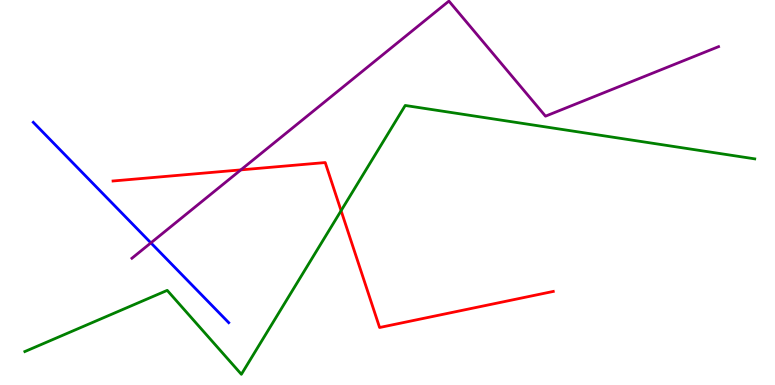[{'lines': ['blue', 'red'], 'intersections': []}, {'lines': ['green', 'red'], 'intersections': [{'x': 4.4, 'y': 4.53}]}, {'lines': ['purple', 'red'], 'intersections': [{'x': 3.11, 'y': 5.59}]}, {'lines': ['blue', 'green'], 'intersections': []}, {'lines': ['blue', 'purple'], 'intersections': [{'x': 1.95, 'y': 3.69}]}, {'lines': ['green', 'purple'], 'intersections': []}]